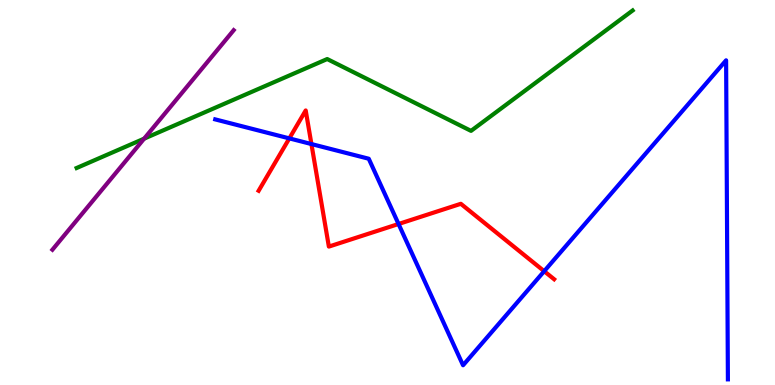[{'lines': ['blue', 'red'], 'intersections': [{'x': 3.73, 'y': 6.41}, {'x': 4.02, 'y': 6.26}, {'x': 5.14, 'y': 4.18}, {'x': 7.02, 'y': 2.96}]}, {'lines': ['green', 'red'], 'intersections': []}, {'lines': ['purple', 'red'], 'intersections': []}, {'lines': ['blue', 'green'], 'intersections': []}, {'lines': ['blue', 'purple'], 'intersections': []}, {'lines': ['green', 'purple'], 'intersections': [{'x': 1.86, 'y': 6.4}]}]